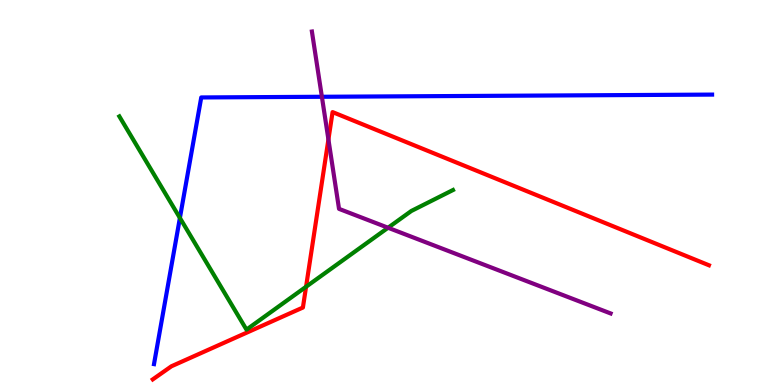[{'lines': ['blue', 'red'], 'intersections': []}, {'lines': ['green', 'red'], 'intersections': [{'x': 3.95, 'y': 2.55}]}, {'lines': ['purple', 'red'], 'intersections': [{'x': 4.24, 'y': 6.38}]}, {'lines': ['blue', 'green'], 'intersections': [{'x': 2.32, 'y': 4.34}]}, {'lines': ['blue', 'purple'], 'intersections': [{'x': 4.15, 'y': 7.49}]}, {'lines': ['green', 'purple'], 'intersections': [{'x': 5.01, 'y': 4.08}]}]